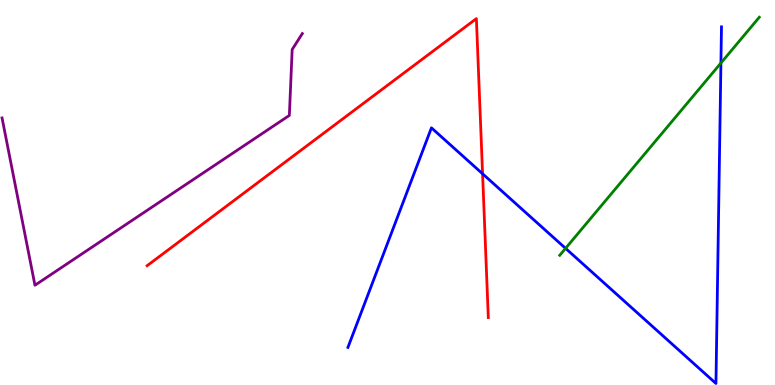[{'lines': ['blue', 'red'], 'intersections': [{'x': 6.23, 'y': 5.49}]}, {'lines': ['green', 'red'], 'intersections': []}, {'lines': ['purple', 'red'], 'intersections': []}, {'lines': ['blue', 'green'], 'intersections': [{'x': 7.3, 'y': 3.55}, {'x': 9.3, 'y': 8.36}]}, {'lines': ['blue', 'purple'], 'intersections': []}, {'lines': ['green', 'purple'], 'intersections': []}]